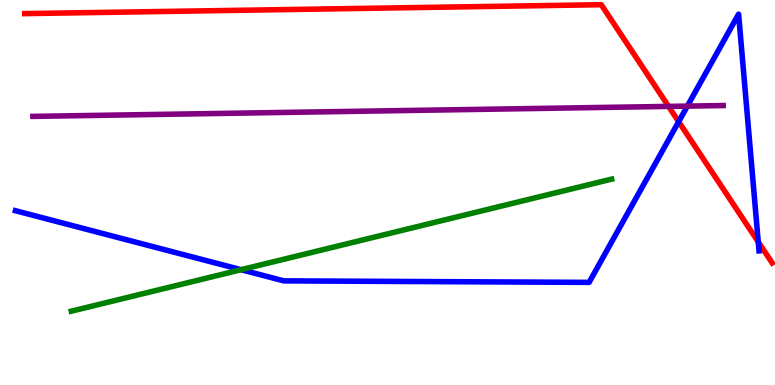[{'lines': ['blue', 'red'], 'intersections': [{'x': 8.76, 'y': 6.84}, {'x': 9.78, 'y': 3.72}]}, {'lines': ['green', 'red'], 'intersections': []}, {'lines': ['purple', 'red'], 'intersections': [{'x': 8.63, 'y': 7.24}]}, {'lines': ['blue', 'green'], 'intersections': [{'x': 3.11, 'y': 2.99}]}, {'lines': ['blue', 'purple'], 'intersections': [{'x': 8.87, 'y': 7.24}]}, {'lines': ['green', 'purple'], 'intersections': []}]